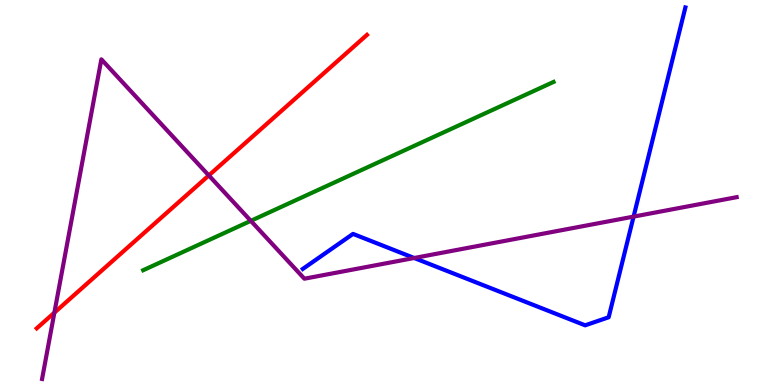[{'lines': ['blue', 'red'], 'intersections': []}, {'lines': ['green', 'red'], 'intersections': []}, {'lines': ['purple', 'red'], 'intersections': [{'x': 0.702, 'y': 1.88}, {'x': 2.69, 'y': 5.44}]}, {'lines': ['blue', 'green'], 'intersections': []}, {'lines': ['blue', 'purple'], 'intersections': [{'x': 5.34, 'y': 3.3}, {'x': 8.18, 'y': 4.37}]}, {'lines': ['green', 'purple'], 'intersections': [{'x': 3.24, 'y': 4.26}]}]